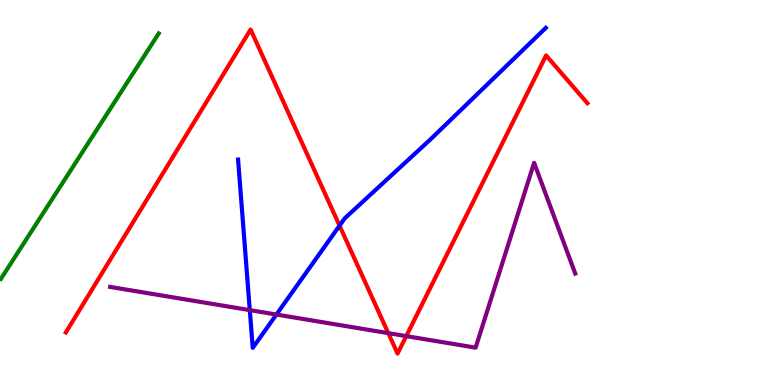[{'lines': ['blue', 'red'], 'intersections': [{'x': 4.38, 'y': 4.14}]}, {'lines': ['green', 'red'], 'intersections': []}, {'lines': ['purple', 'red'], 'intersections': [{'x': 5.01, 'y': 1.35}, {'x': 5.24, 'y': 1.27}]}, {'lines': ['blue', 'green'], 'intersections': []}, {'lines': ['blue', 'purple'], 'intersections': [{'x': 3.22, 'y': 1.94}, {'x': 3.57, 'y': 1.83}]}, {'lines': ['green', 'purple'], 'intersections': []}]